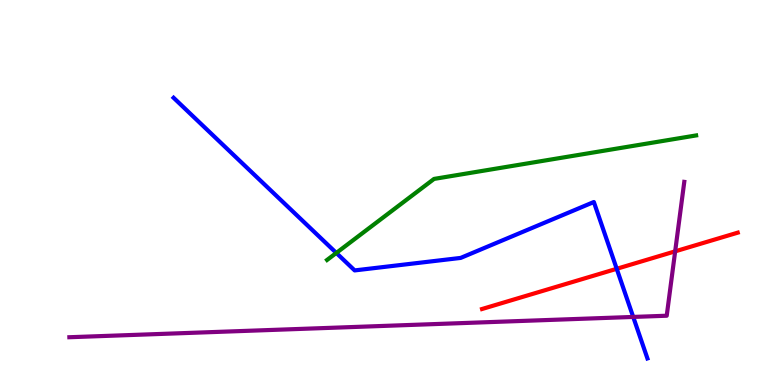[{'lines': ['blue', 'red'], 'intersections': [{'x': 7.96, 'y': 3.02}]}, {'lines': ['green', 'red'], 'intersections': []}, {'lines': ['purple', 'red'], 'intersections': [{'x': 8.71, 'y': 3.47}]}, {'lines': ['blue', 'green'], 'intersections': [{'x': 4.34, 'y': 3.43}]}, {'lines': ['blue', 'purple'], 'intersections': [{'x': 8.17, 'y': 1.77}]}, {'lines': ['green', 'purple'], 'intersections': []}]